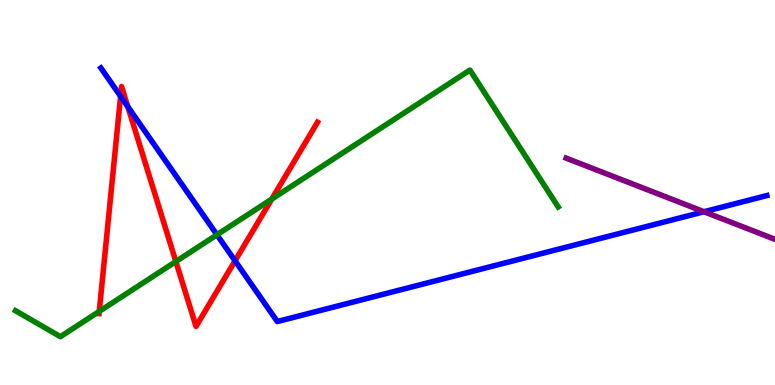[{'lines': ['blue', 'red'], 'intersections': [{'x': 1.56, 'y': 7.5}, {'x': 1.65, 'y': 7.23}, {'x': 3.03, 'y': 3.23}]}, {'lines': ['green', 'red'], 'intersections': [{'x': 1.28, 'y': 1.91}, {'x': 2.27, 'y': 3.21}, {'x': 3.51, 'y': 4.83}]}, {'lines': ['purple', 'red'], 'intersections': []}, {'lines': ['blue', 'green'], 'intersections': [{'x': 2.8, 'y': 3.9}]}, {'lines': ['blue', 'purple'], 'intersections': [{'x': 9.08, 'y': 4.5}]}, {'lines': ['green', 'purple'], 'intersections': []}]